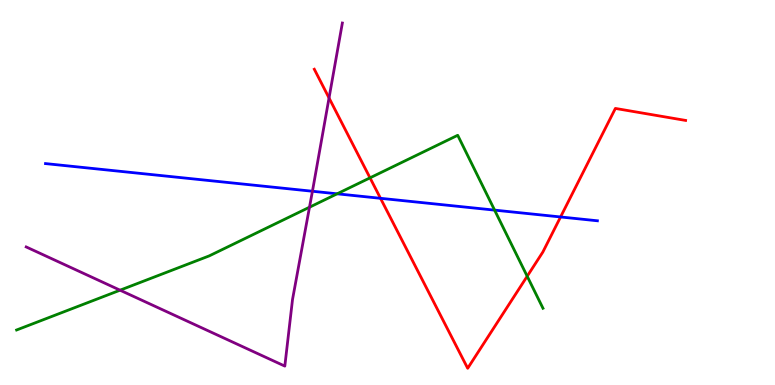[{'lines': ['blue', 'red'], 'intersections': [{'x': 4.91, 'y': 4.85}, {'x': 7.23, 'y': 4.36}]}, {'lines': ['green', 'red'], 'intersections': [{'x': 4.77, 'y': 5.38}, {'x': 6.8, 'y': 2.82}]}, {'lines': ['purple', 'red'], 'intersections': [{'x': 4.25, 'y': 7.46}]}, {'lines': ['blue', 'green'], 'intersections': [{'x': 4.35, 'y': 4.97}, {'x': 6.38, 'y': 4.54}]}, {'lines': ['blue', 'purple'], 'intersections': [{'x': 4.03, 'y': 5.03}]}, {'lines': ['green', 'purple'], 'intersections': [{'x': 1.55, 'y': 2.46}, {'x': 3.99, 'y': 4.62}]}]